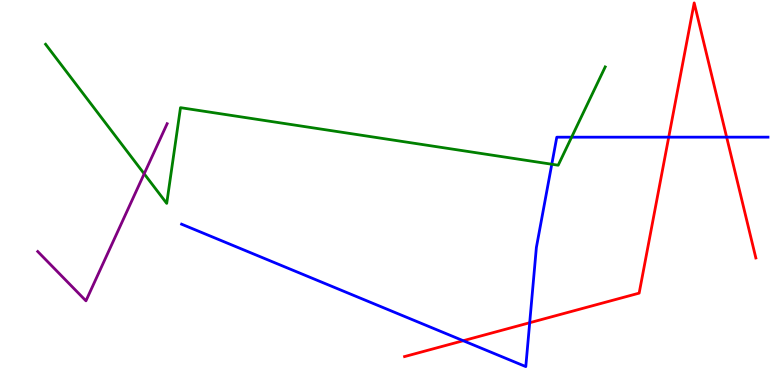[{'lines': ['blue', 'red'], 'intersections': [{'x': 5.98, 'y': 1.15}, {'x': 6.83, 'y': 1.62}, {'x': 8.63, 'y': 6.44}, {'x': 9.38, 'y': 6.44}]}, {'lines': ['green', 'red'], 'intersections': []}, {'lines': ['purple', 'red'], 'intersections': []}, {'lines': ['blue', 'green'], 'intersections': [{'x': 7.12, 'y': 5.73}, {'x': 7.38, 'y': 6.44}]}, {'lines': ['blue', 'purple'], 'intersections': []}, {'lines': ['green', 'purple'], 'intersections': [{'x': 1.86, 'y': 5.49}]}]